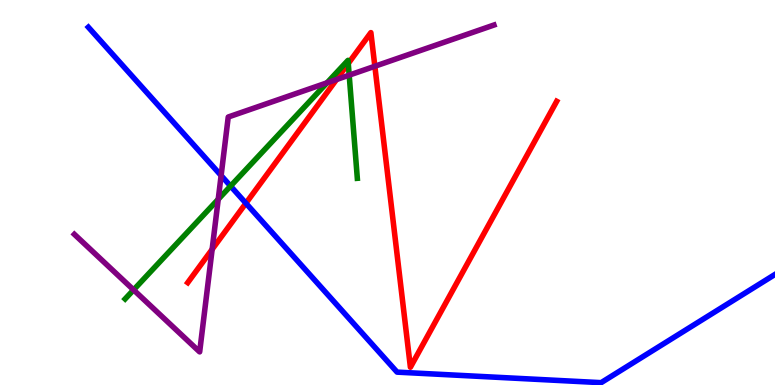[{'lines': ['blue', 'red'], 'intersections': [{'x': 3.17, 'y': 4.72}]}, {'lines': ['green', 'red'], 'intersections': [{'x': 4.49, 'y': 8.35}]}, {'lines': ['purple', 'red'], 'intersections': [{'x': 2.74, 'y': 3.52}, {'x': 4.34, 'y': 7.93}, {'x': 4.84, 'y': 8.28}]}, {'lines': ['blue', 'green'], 'intersections': [{'x': 2.97, 'y': 5.17}]}, {'lines': ['blue', 'purple'], 'intersections': [{'x': 2.85, 'y': 5.44}]}, {'lines': ['green', 'purple'], 'intersections': [{'x': 1.72, 'y': 2.47}, {'x': 2.82, 'y': 4.82}, {'x': 4.22, 'y': 7.85}, {'x': 4.51, 'y': 8.05}]}]